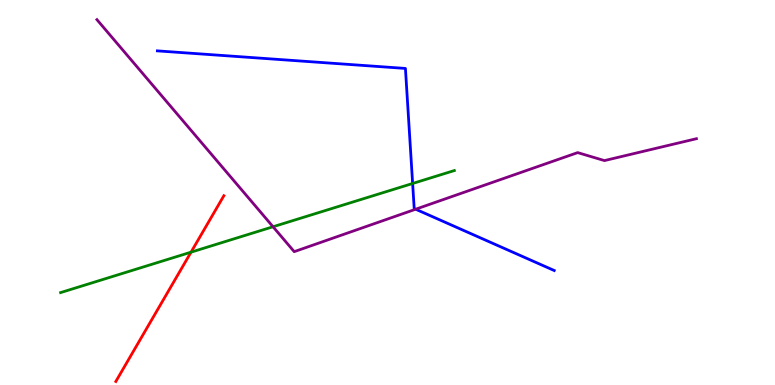[{'lines': ['blue', 'red'], 'intersections': []}, {'lines': ['green', 'red'], 'intersections': [{'x': 2.46, 'y': 3.45}]}, {'lines': ['purple', 'red'], 'intersections': []}, {'lines': ['blue', 'green'], 'intersections': [{'x': 5.32, 'y': 5.23}]}, {'lines': ['blue', 'purple'], 'intersections': [{'x': 5.36, 'y': 4.57}]}, {'lines': ['green', 'purple'], 'intersections': [{'x': 3.52, 'y': 4.11}]}]